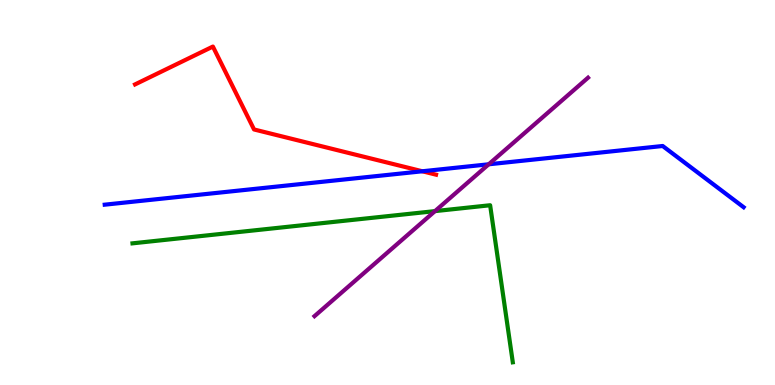[{'lines': ['blue', 'red'], 'intersections': [{'x': 5.45, 'y': 5.55}]}, {'lines': ['green', 'red'], 'intersections': []}, {'lines': ['purple', 'red'], 'intersections': []}, {'lines': ['blue', 'green'], 'intersections': []}, {'lines': ['blue', 'purple'], 'intersections': [{'x': 6.31, 'y': 5.73}]}, {'lines': ['green', 'purple'], 'intersections': [{'x': 5.61, 'y': 4.52}]}]